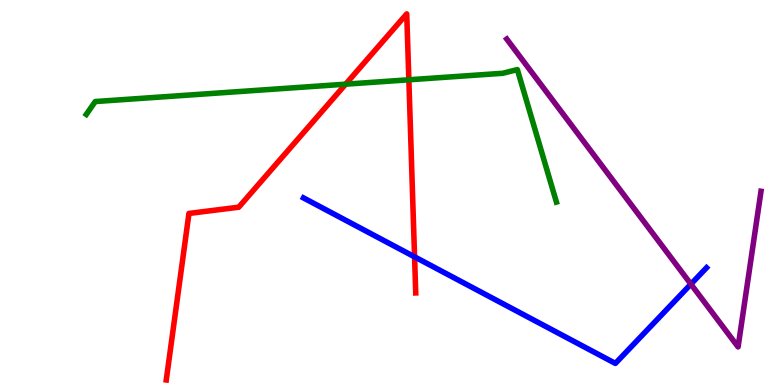[{'lines': ['blue', 'red'], 'intersections': [{'x': 5.35, 'y': 3.33}]}, {'lines': ['green', 'red'], 'intersections': [{'x': 4.46, 'y': 7.81}, {'x': 5.28, 'y': 7.93}]}, {'lines': ['purple', 'red'], 'intersections': []}, {'lines': ['blue', 'green'], 'intersections': []}, {'lines': ['blue', 'purple'], 'intersections': [{'x': 8.91, 'y': 2.62}]}, {'lines': ['green', 'purple'], 'intersections': []}]